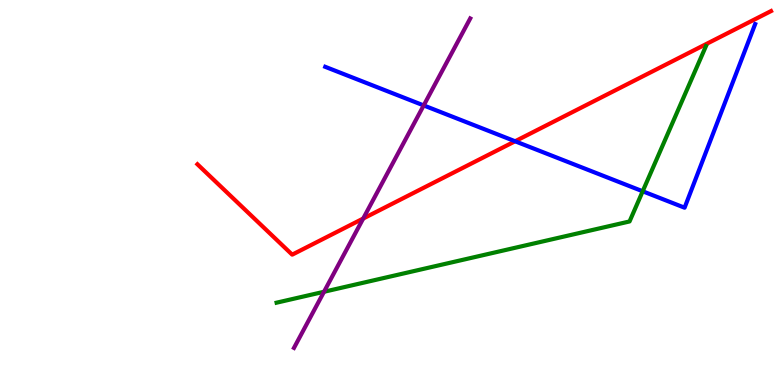[{'lines': ['blue', 'red'], 'intersections': [{'x': 6.65, 'y': 6.33}]}, {'lines': ['green', 'red'], 'intersections': []}, {'lines': ['purple', 'red'], 'intersections': [{'x': 4.69, 'y': 4.32}]}, {'lines': ['blue', 'green'], 'intersections': [{'x': 8.29, 'y': 5.03}]}, {'lines': ['blue', 'purple'], 'intersections': [{'x': 5.47, 'y': 7.26}]}, {'lines': ['green', 'purple'], 'intersections': [{'x': 4.18, 'y': 2.42}]}]